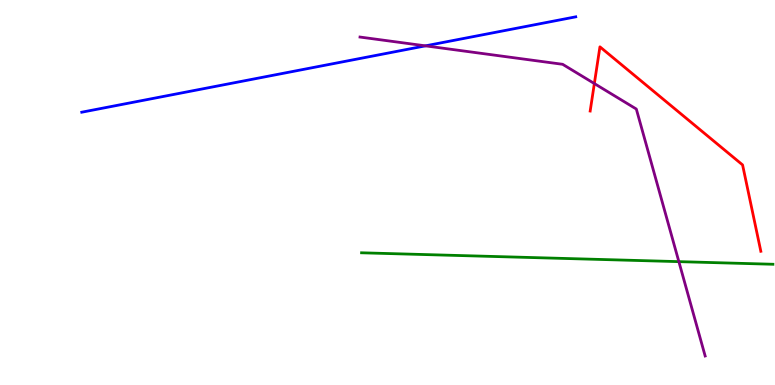[{'lines': ['blue', 'red'], 'intersections': []}, {'lines': ['green', 'red'], 'intersections': []}, {'lines': ['purple', 'red'], 'intersections': [{'x': 7.67, 'y': 7.83}]}, {'lines': ['blue', 'green'], 'intersections': []}, {'lines': ['blue', 'purple'], 'intersections': [{'x': 5.49, 'y': 8.81}]}, {'lines': ['green', 'purple'], 'intersections': [{'x': 8.76, 'y': 3.2}]}]